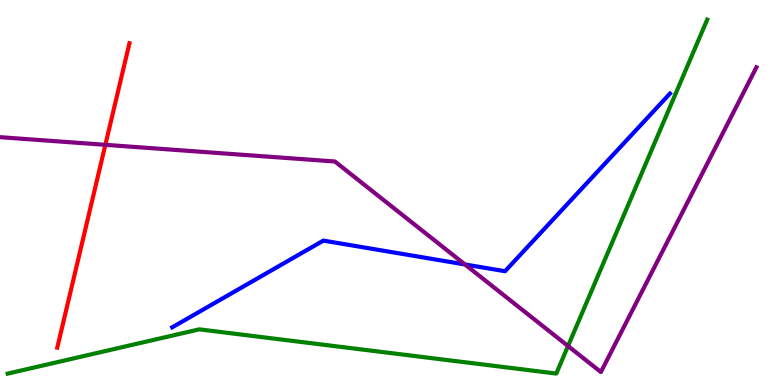[{'lines': ['blue', 'red'], 'intersections': []}, {'lines': ['green', 'red'], 'intersections': []}, {'lines': ['purple', 'red'], 'intersections': [{'x': 1.36, 'y': 6.24}]}, {'lines': ['blue', 'green'], 'intersections': []}, {'lines': ['blue', 'purple'], 'intersections': [{'x': 6.0, 'y': 3.13}]}, {'lines': ['green', 'purple'], 'intersections': [{'x': 7.33, 'y': 1.01}]}]